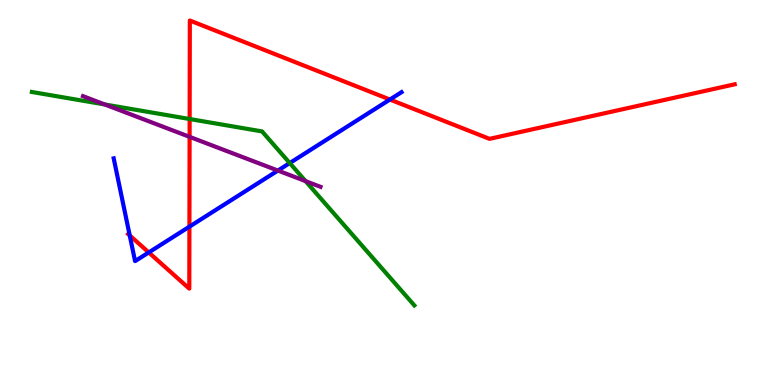[{'lines': ['blue', 'red'], 'intersections': [{'x': 1.67, 'y': 3.88}, {'x': 1.92, 'y': 3.44}, {'x': 2.44, 'y': 4.11}, {'x': 5.03, 'y': 7.41}]}, {'lines': ['green', 'red'], 'intersections': [{'x': 2.45, 'y': 6.91}]}, {'lines': ['purple', 'red'], 'intersections': [{'x': 2.45, 'y': 6.45}]}, {'lines': ['blue', 'green'], 'intersections': [{'x': 3.74, 'y': 5.76}]}, {'lines': ['blue', 'purple'], 'intersections': [{'x': 3.59, 'y': 5.57}]}, {'lines': ['green', 'purple'], 'intersections': [{'x': 1.35, 'y': 7.29}, {'x': 3.94, 'y': 5.3}]}]